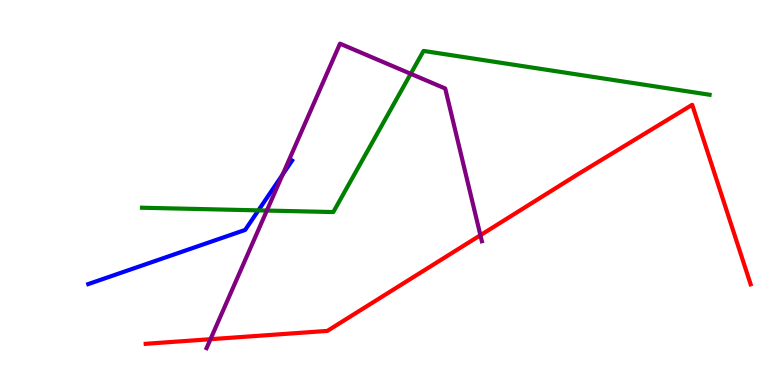[{'lines': ['blue', 'red'], 'intersections': []}, {'lines': ['green', 'red'], 'intersections': []}, {'lines': ['purple', 'red'], 'intersections': [{'x': 2.72, 'y': 1.19}, {'x': 6.2, 'y': 3.89}]}, {'lines': ['blue', 'green'], 'intersections': [{'x': 3.33, 'y': 4.54}]}, {'lines': ['blue', 'purple'], 'intersections': [{'x': 3.65, 'y': 5.47}]}, {'lines': ['green', 'purple'], 'intersections': [{'x': 3.44, 'y': 4.53}, {'x': 5.3, 'y': 8.08}]}]